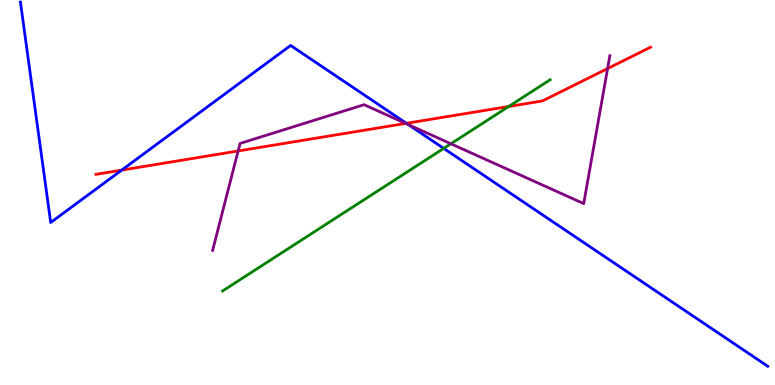[{'lines': ['blue', 'red'], 'intersections': [{'x': 1.57, 'y': 5.58}, {'x': 5.24, 'y': 6.8}]}, {'lines': ['green', 'red'], 'intersections': [{'x': 6.56, 'y': 7.23}]}, {'lines': ['purple', 'red'], 'intersections': [{'x': 3.07, 'y': 6.08}, {'x': 5.23, 'y': 6.79}, {'x': 7.84, 'y': 8.22}]}, {'lines': ['blue', 'green'], 'intersections': [{'x': 5.73, 'y': 6.15}]}, {'lines': ['blue', 'purple'], 'intersections': [{'x': 5.27, 'y': 6.76}]}, {'lines': ['green', 'purple'], 'intersections': [{'x': 5.82, 'y': 6.27}]}]